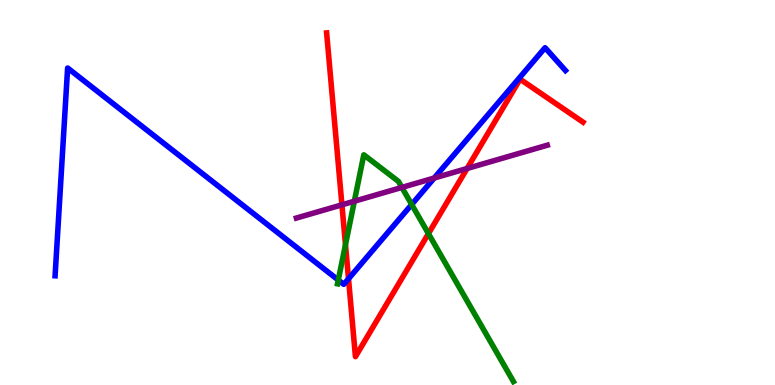[{'lines': ['blue', 'red'], 'intersections': [{'x': 4.5, 'y': 2.76}]}, {'lines': ['green', 'red'], 'intersections': [{'x': 4.46, 'y': 3.64}, {'x': 5.53, 'y': 3.93}]}, {'lines': ['purple', 'red'], 'intersections': [{'x': 4.41, 'y': 4.68}, {'x': 6.03, 'y': 5.62}]}, {'lines': ['blue', 'green'], 'intersections': [{'x': 4.36, 'y': 2.73}, {'x': 5.31, 'y': 4.69}]}, {'lines': ['blue', 'purple'], 'intersections': [{'x': 5.6, 'y': 5.38}]}, {'lines': ['green', 'purple'], 'intersections': [{'x': 4.57, 'y': 4.77}, {'x': 5.19, 'y': 5.13}]}]